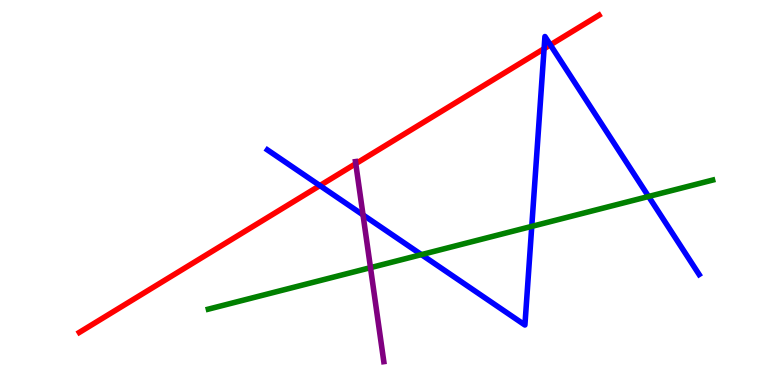[{'lines': ['blue', 'red'], 'intersections': [{'x': 4.13, 'y': 5.18}, {'x': 7.02, 'y': 8.73}, {'x': 7.1, 'y': 8.83}]}, {'lines': ['green', 'red'], 'intersections': []}, {'lines': ['purple', 'red'], 'intersections': [{'x': 4.59, 'y': 5.75}]}, {'lines': ['blue', 'green'], 'intersections': [{'x': 5.44, 'y': 3.39}, {'x': 6.86, 'y': 4.12}, {'x': 8.37, 'y': 4.9}]}, {'lines': ['blue', 'purple'], 'intersections': [{'x': 4.68, 'y': 4.42}]}, {'lines': ['green', 'purple'], 'intersections': [{'x': 4.78, 'y': 3.05}]}]